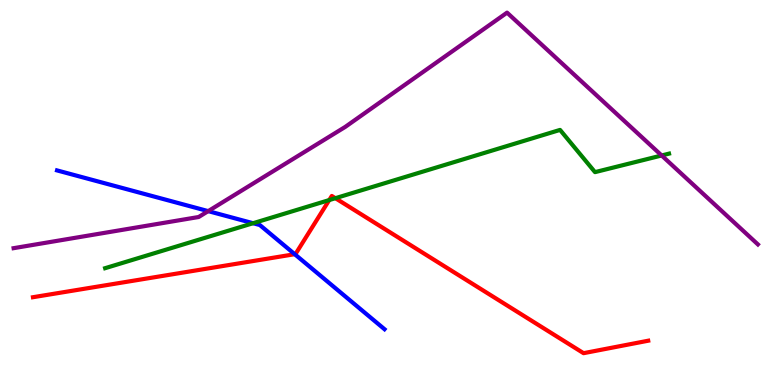[{'lines': ['blue', 'red'], 'intersections': [{'x': 3.8, 'y': 3.4}]}, {'lines': ['green', 'red'], 'intersections': [{'x': 4.25, 'y': 4.8}, {'x': 4.33, 'y': 4.85}]}, {'lines': ['purple', 'red'], 'intersections': []}, {'lines': ['blue', 'green'], 'intersections': [{'x': 3.27, 'y': 4.2}]}, {'lines': ['blue', 'purple'], 'intersections': [{'x': 2.69, 'y': 4.52}]}, {'lines': ['green', 'purple'], 'intersections': [{'x': 8.54, 'y': 5.96}]}]